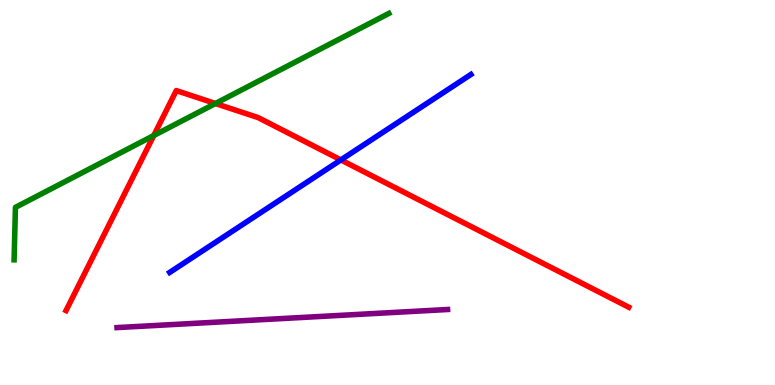[{'lines': ['blue', 'red'], 'intersections': [{'x': 4.4, 'y': 5.85}]}, {'lines': ['green', 'red'], 'intersections': [{'x': 1.98, 'y': 6.48}, {'x': 2.78, 'y': 7.31}]}, {'lines': ['purple', 'red'], 'intersections': []}, {'lines': ['blue', 'green'], 'intersections': []}, {'lines': ['blue', 'purple'], 'intersections': []}, {'lines': ['green', 'purple'], 'intersections': []}]